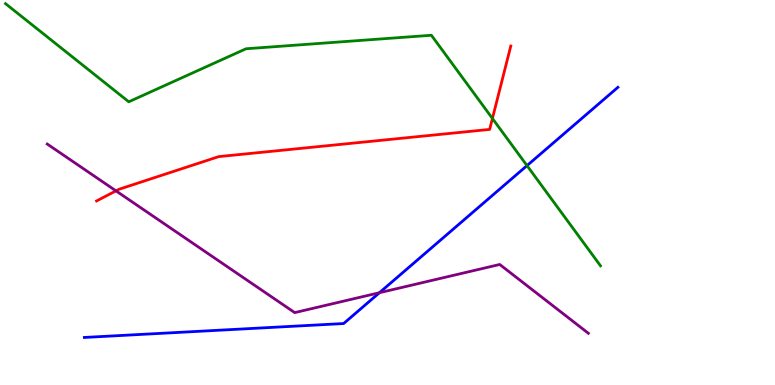[{'lines': ['blue', 'red'], 'intersections': []}, {'lines': ['green', 'red'], 'intersections': [{'x': 6.35, 'y': 6.92}]}, {'lines': ['purple', 'red'], 'intersections': [{'x': 1.5, 'y': 5.04}]}, {'lines': ['blue', 'green'], 'intersections': [{'x': 6.8, 'y': 5.7}]}, {'lines': ['blue', 'purple'], 'intersections': [{'x': 4.9, 'y': 2.4}]}, {'lines': ['green', 'purple'], 'intersections': []}]